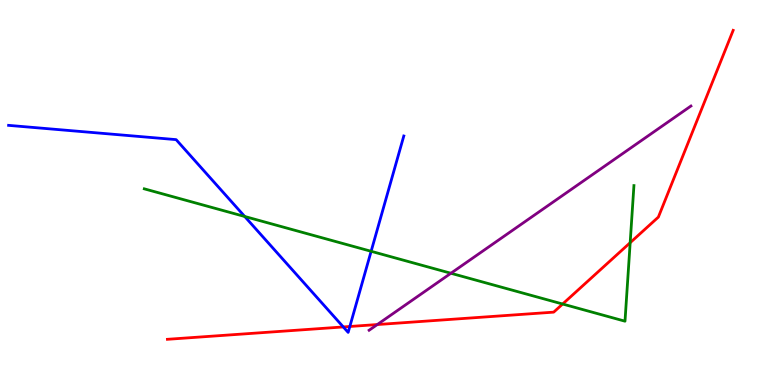[{'lines': ['blue', 'red'], 'intersections': [{'x': 4.43, 'y': 1.51}, {'x': 4.51, 'y': 1.52}]}, {'lines': ['green', 'red'], 'intersections': [{'x': 7.26, 'y': 2.1}, {'x': 8.13, 'y': 3.7}]}, {'lines': ['purple', 'red'], 'intersections': [{'x': 4.87, 'y': 1.57}]}, {'lines': ['blue', 'green'], 'intersections': [{'x': 3.16, 'y': 4.38}, {'x': 4.79, 'y': 3.47}]}, {'lines': ['blue', 'purple'], 'intersections': []}, {'lines': ['green', 'purple'], 'intersections': [{'x': 5.82, 'y': 2.9}]}]